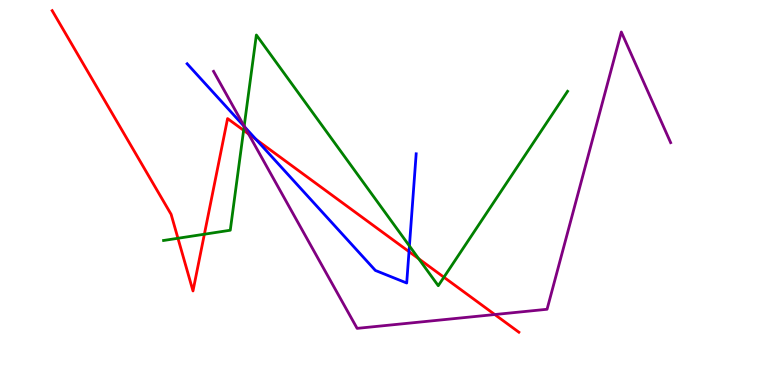[{'lines': ['blue', 'red'], 'intersections': [{'x': 3.3, 'y': 6.38}, {'x': 5.28, 'y': 3.46}]}, {'lines': ['green', 'red'], 'intersections': [{'x': 2.3, 'y': 3.81}, {'x': 2.64, 'y': 3.92}, {'x': 3.14, 'y': 6.61}, {'x': 5.4, 'y': 3.28}, {'x': 5.73, 'y': 2.8}]}, {'lines': ['purple', 'red'], 'intersections': [{'x': 3.21, 'y': 6.52}, {'x': 6.38, 'y': 1.83}]}, {'lines': ['blue', 'green'], 'intersections': [{'x': 3.15, 'y': 6.72}, {'x': 5.28, 'y': 3.61}]}, {'lines': ['blue', 'purple'], 'intersections': [{'x': 3.16, 'y': 6.71}]}, {'lines': ['green', 'purple'], 'intersections': [{'x': 3.15, 'y': 6.72}]}]